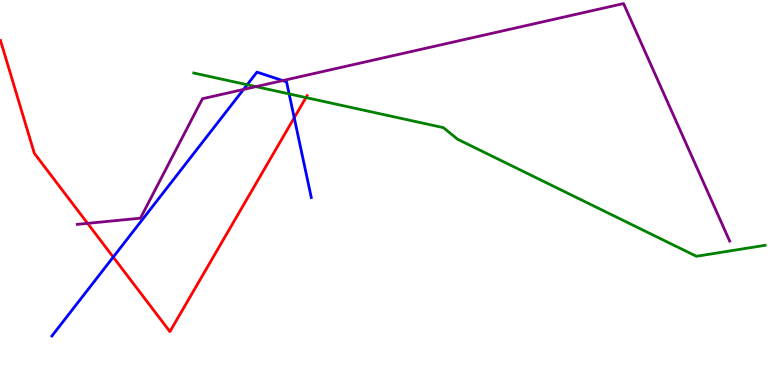[{'lines': ['blue', 'red'], 'intersections': [{'x': 1.46, 'y': 3.32}, {'x': 3.8, 'y': 6.94}]}, {'lines': ['green', 'red'], 'intersections': [{'x': 3.95, 'y': 7.47}]}, {'lines': ['purple', 'red'], 'intersections': [{'x': 1.13, 'y': 4.2}]}, {'lines': ['blue', 'green'], 'intersections': [{'x': 3.19, 'y': 7.8}, {'x': 3.73, 'y': 7.56}]}, {'lines': ['blue', 'purple'], 'intersections': [{'x': 3.14, 'y': 7.68}, {'x': 3.65, 'y': 7.91}]}, {'lines': ['green', 'purple'], 'intersections': [{'x': 3.3, 'y': 7.75}]}]